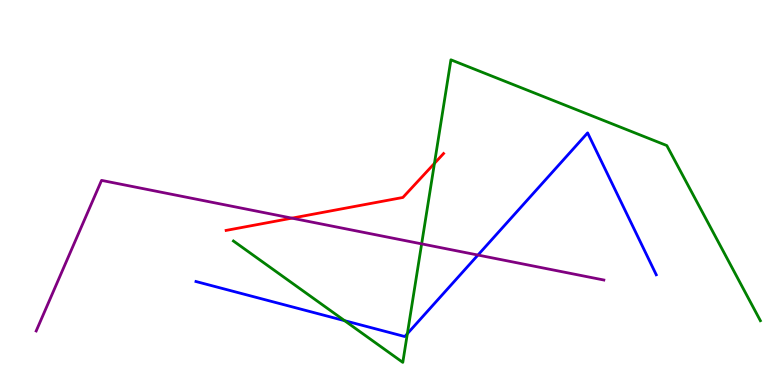[{'lines': ['blue', 'red'], 'intersections': []}, {'lines': ['green', 'red'], 'intersections': [{'x': 5.61, 'y': 5.76}]}, {'lines': ['purple', 'red'], 'intersections': [{'x': 3.77, 'y': 4.33}]}, {'lines': ['blue', 'green'], 'intersections': [{'x': 4.45, 'y': 1.67}, {'x': 5.26, 'y': 1.33}]}, {'lines': ['blue', 'purple'], 'intersections': [{'x': 6.17, 'y': 3.38}]}, {'lines': ['green', 'purple'], 'intersections': [{'x': 5.44, 'y': 3.67}]}]